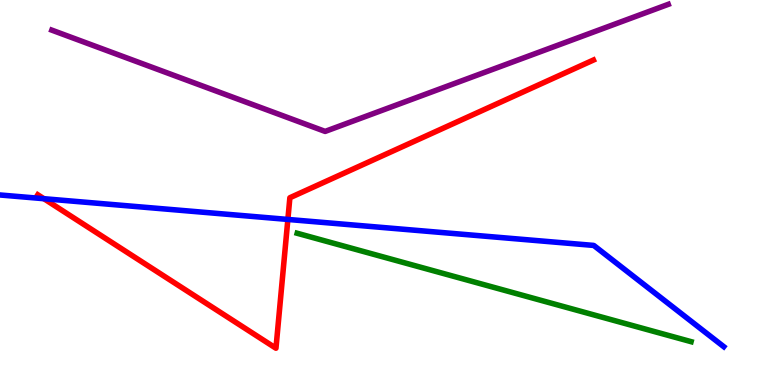[{'lines': ['blue', 'red'], 'intersections': [{'x': 0.567, 'y': 4.84}, {'x': 3.71, 'y': 4.3}]}, {'lines': ['green', 'red'], 'intersections': []}, {'lines': ['purple', 'red'], 'intersections': []}, {'lines': ['blue', 'green'], 'intersections': []}, {'lines': ['blue', 'purple'], 'intersections': []}, {'lines': ['green', 'purple'], 'intersections': []}]